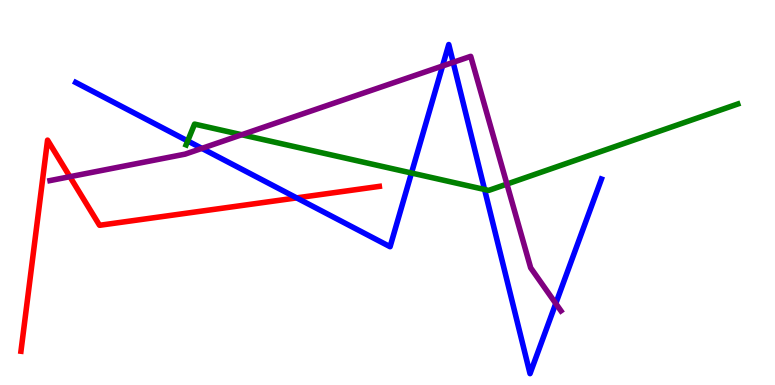[{'lines': ['blue', 'red'], 'intersections': [{'x': 3.83, 'y': 4.86}]}, {'lines': ['green', 'red'], 'intersections': []}, {'lines': ['purple', 'red'], 'intersections': [{'x': 0.902, 'y': 5.41}]}, {'lines': ['blue', 'green'], 'intersections': [{'x': 2.42, 'y': 6.34}, {'x': 5.31, 'y': 5.51}, {'x': 6.25, 'y': 5.08}]}, {'lines': ['blue', 'purple'], 'intersections': [{'x': 2.61, 'y': 6.15}, {'x': 5.71, 'y': 8.29}, {'x': 5.85, 'y': 8.38}, {'x': 7.17, 'y': 2.12}]}, {'lines': ['green', 'purple'], 'intersections': [{'x': 3.12, 'y': 6.5}, {'x': 6.54, 'y': 5.22}]}]